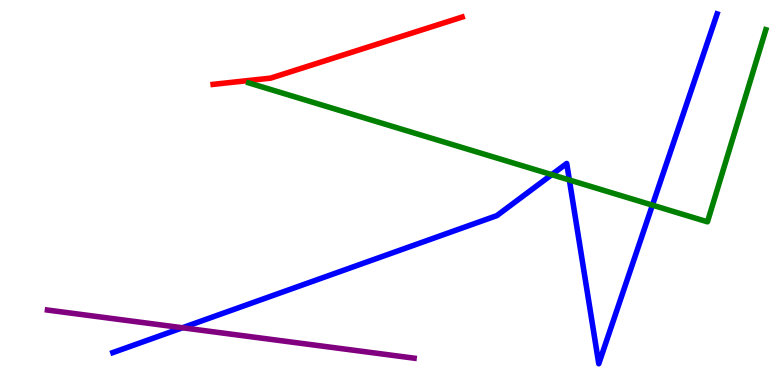[{'lines': ['blue', 'red'], 'intersections': []}, {'lines': ['green', 'red'], 'intersections': []}, {'lines': ['purple', 'red'], 'intersections': []}, {'lines': ['blue', 'green'], 'intersections': [{'x': 7.12, 'y': 5.46}, {'x': 7.35, 'y': 5.33}, {'x': 8.42, 'y': 4.67}]}, {'lines': ['blue', 'purple'], 'intersections': [{'x': 2.35, 'y': 1.49}]}, {'lines': ['green', 'purple'], 'intersections': []}]